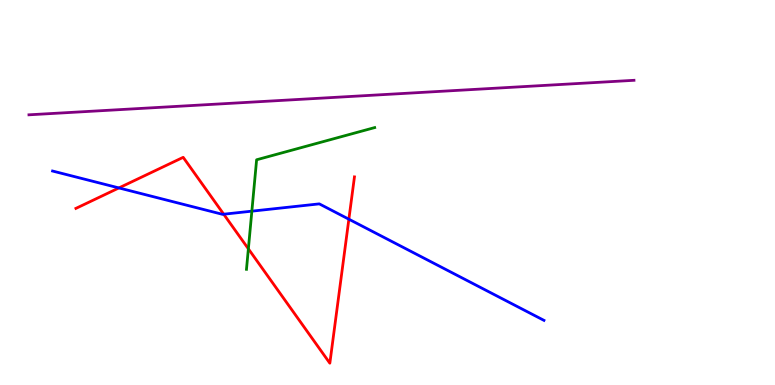[{'lines': ['blue', 'red'], 'intersections': [{'x': 1.53, 'y': 5.12}, {'x': 2.89, 'y': 4.44}, {'x': 4.5, 'y': 4.31}]}, {'lines': ['green', 'red'], 'intersections': [{'x': 3.2, 'y': 3.54}]}, {'lines': ['purple', 'red'], 'intersections': []}, {'lines': ['blue', 'green'], 'intersections': [{'x': 3.25, 'y': 4.52}]}, {'lines': ['blue', 'purple'], 'intersections': []}, {'lines': ['green', 'purple'], 'intersections': []}]